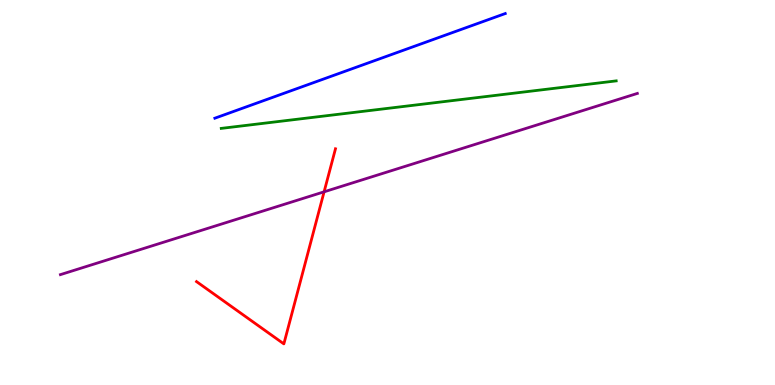[{'lines': ['blue', 'red'], 'intersections': []}, {'lines': ['green', 'red'], 'intersections': []}, {'lines': ['purple', 'red'], 'intersections': [{'x': 4.18, 'y': 5.02}]}, {'lines': ['blue', 'green'], 'intersections': []}, {'lines': ['blue', 'purple'], 'intersections': []}, {'lines': ['green', 'purple'], 'intersections': []}]